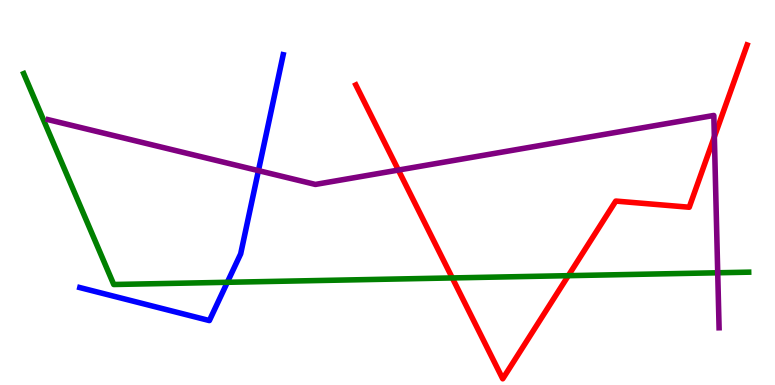[{'lines': ['blue', 'red'], 'intersections': []}, {'lines': ['green', 'red'], 'intersections': [{'x': 5.84, 'y': 2.78}, {'x': 7.33, 'y': 2.84}]}, {'lines': ['purple', 'red'], 'intersections': [{'x': 5.14, 'y': 5.58}, {'x': 9.22, 'y': 6.45}]}, {'lines': ['blue', 'green'], 'intersections': [{'x': 2.93, 'y': 2.67}]}, {'lines': ['blue', 'purple'], 'intersections': [{'x': 3.33, 'y': 5.57}]}, {'lines': ['green', 'purple'], 'intersections': [{'x': 9.26, 'y': 2.91}]}]